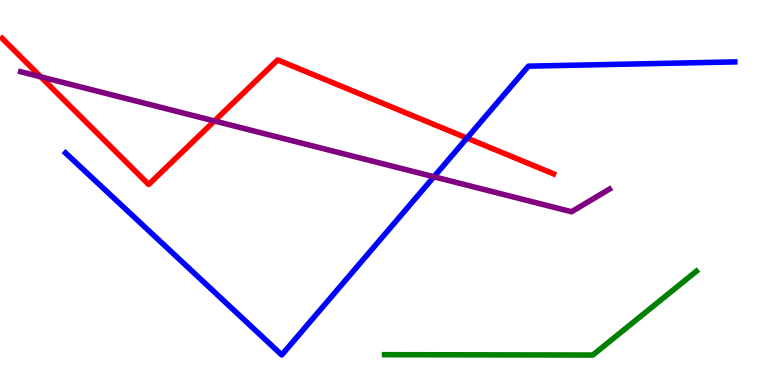[{'lines': ['blue', 'red'], 'intersections': [{'x': 6.03, 'y': 6.41}]}, {'lines': ['green', 'red'], 'intersections': []}, {'lines': ['purple', 'red'], 'intersections': [{'x': 0.526, 'y': 8.0}, {'x': 2.77, 'y': 6.86}]}, {'lines': ['blue', 'green'], 'intersections': []}, {'lines': ['blue', 'purple'], 'intersections': [{'x': 5.6, 'y': 5.41}]}, {'lines': ['green', 'purple'], 'intersections': []}]